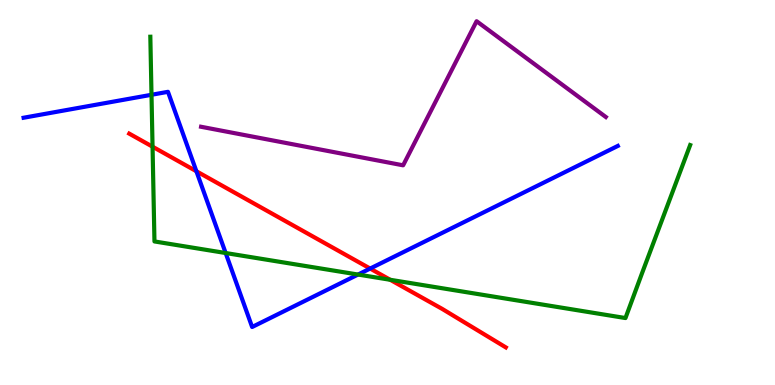[{'lines': ['blue', 'red'], 'intersections': [{'x': 2.53, 'y': 5.55}, {'x': 4.78, 'y': 3.02}]}, {'lines': ['green', 'red'], 'intersections': [{'x': 1.97, 'y': 6.19}, {'x': 5.03, 'y': 2.73}]}, {'lines': ['purple', 'red'], 'intersections': []}, {'lines': ['blue', 'green'], 'intersections': [{'x': 1.95, 'y': 7.54}, {'x': 2.91, 'y': 3.43}, {'x': 4.62, 'y': 2.87}]}, {'lines': ['blue', 'purple'], 'intersections': []}, {'lines': ['green', 'purple'], 'intersections': []}]